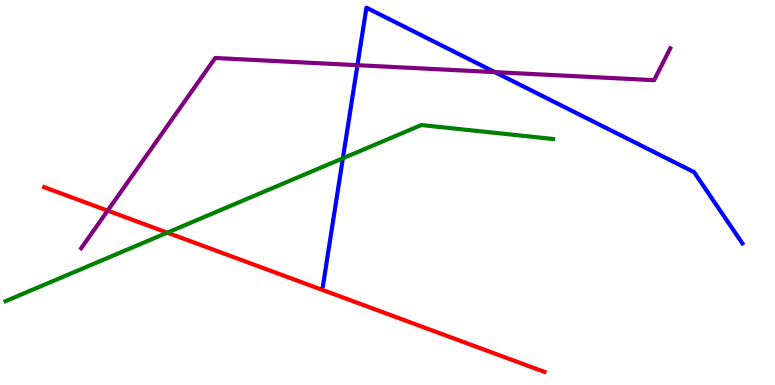[{'lines': ['blue', 'red'], 'intersections': []}, {'lines': ['green', 'red'], 'intersections': [{'x': 2.16, 'y': 3.96}]}, {'lines': ['purple', 'red'], 'intersections': [{'x': 1.39, 'y': 4.53}]}, {'lines': ['blue', 'green'], 'intersections': [{'x': 4.42, 'y': 5.89}]}, {'lines': ['blue', 'purple'], 'intersections': [{'x': 4.61, 'y': 8.31}, {'x': 6.39, 'y': 8.13}]}, {'lines': ['green', 'purple'], 'intersections': []}]